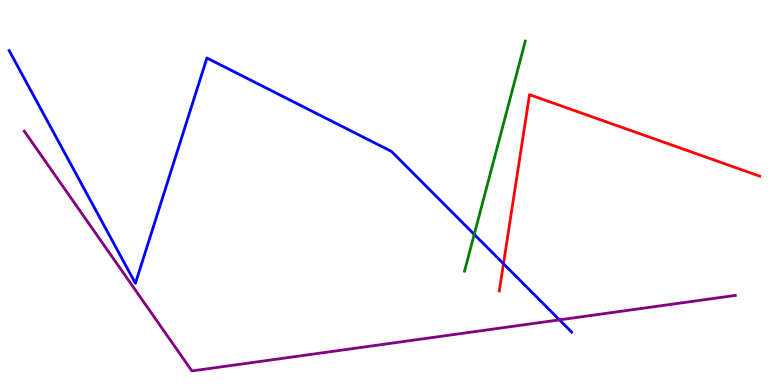[{'lines': ['blue', 'red'], 'intersections': [{'x': 6.5, 'y': 3.15}]}, {'lines': ['green', 'red'], 'intersections': []}, {'lines': ['purple', 'red'], 'intersections': []}, {'lines': ['blue', 'green'], 'intersections': [{'x': 6.12, 'y': 3.91}]}, {'lines': ['blue', 'purple'], 'intersections': [{'x': 7.22, 'y': 1.69}]}, {'lines': ['green', 'purple'], 'intersections': []}]